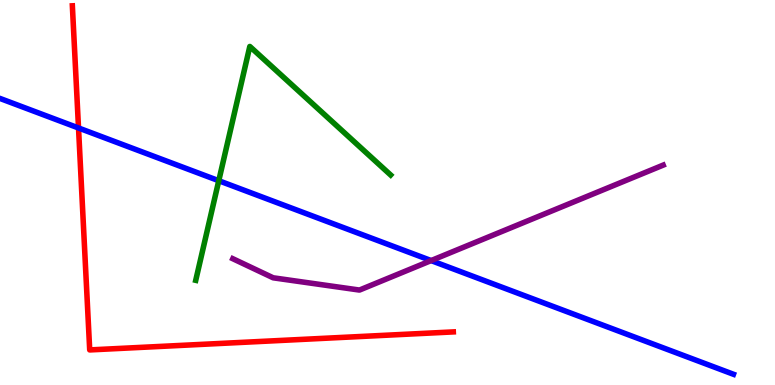[{'lines': ['blue', 'red'], 'intersections': [{'x': 1.01, 'y': 6.68}]}, {'lines': ['green', 'red'], 'intersections': []}, {'lines': ['purple', 'red'], 'intersections': []}, {'lines': ['blue', 'green'], 'intersections': [{'x': 2.82, 'y': 5.31}]}, {'lines': ['blue', 'purple'], 'intersections': [{'x': 5.56, 'y': 3.23}]}, {'lines': ['green', 'purple'], 'intersections': []}]